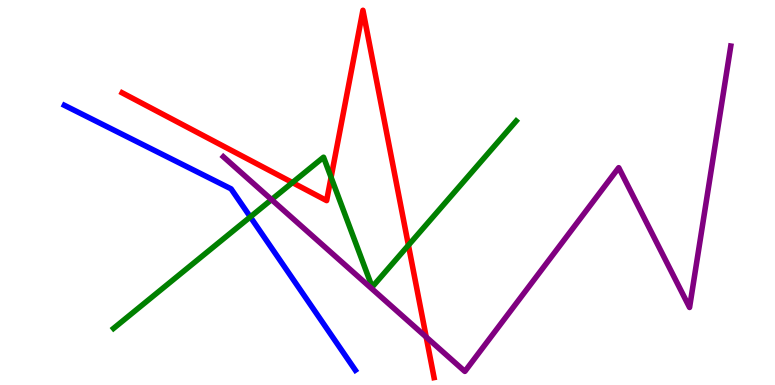[{'lines': ['blue', 'red'], 'intersections': []}, {'lines': ['green', 'red'], 'intersections': [{'x': 3.77, 'y': 5.26}, {'x': 4.27, 'y': 5.39}, {'x': 5.27, 'y': 3.63}]}, {'lines': ['purple', 'red'], 'intersections': [{'x': 5.5, 'y': 1.25}]}, {'lines': ['blue', 'green'], 'intersections': [{'x': 3.23, 'y': 4.37}]}, {'lines': ['blue', 'purple'], 'intersections': []}, {'lines': ['green', 'purple'], 'intersections': [{'x': 3.5, 'y': 4.82}]}]